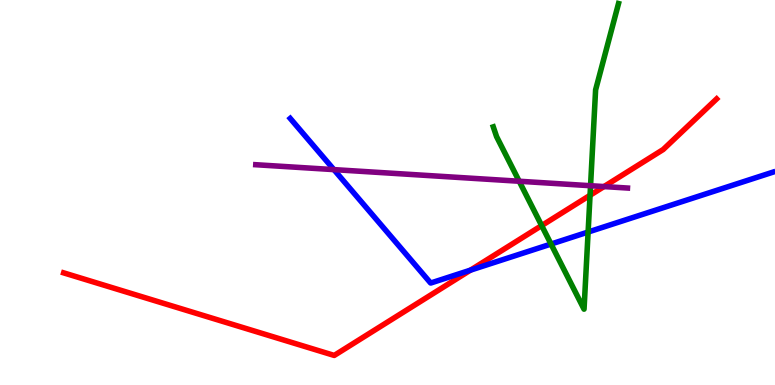[{'lines': ['blue', 'red'], 'intersections': [{'x': 6.07, 'y': 2.98}]}, {'lines': ['green', 'red'], 'intersections': [{'x': 6.99, 'y': 4.14}, {'x': 7.61, 'y': 4.93}]}, {'lines': ['purple', 'red'], 'intersections': [{'x': 7.79, 'y': 5.15}]}, {'lines': ['blue', 'green'], 'intersections': [{'x': 7.11, 'y': 3.66}, {'x': 7.59, 'y': 3.97}]}, {'lines': ['blue', 'purple'], 'intersections': [{'x': 4.31, 'y': 5.59}]}, {'lines': ['green', 'purple'], 'intersections': [{'x': 6.7, 'y': 5.29}, {'x': 7.62, 'y': 5.18}]}]